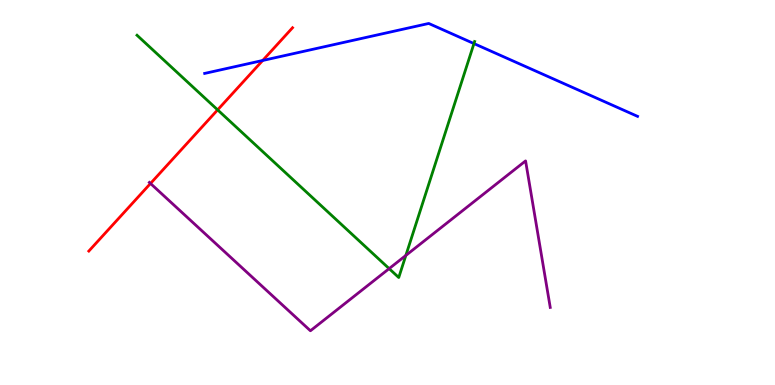[{'lines': ['blue', 'red'], 'intersections': [{'x': 3.39, 'y': 8.43}]}, {'lines': ['green', 'red'], 'intersections': [{'x': 2.81, 'y': 7.15}]}, {'lines': ['purple', 'red'], 'intersections': [{'x': 1.94, 'y': 5.23}]}, {'lines': ['blue', 'green'], 'intersections': [{'x': 6.12, 'y': 8.87}]}, {'lines': ['blue', 'purple'], 'intersections': []}, {'lines': ['green', 'purple'], 'intersections': [{'x': 5.02, 'y': 3.02}, {'x': 5.24, 'y': 3.37}]}]